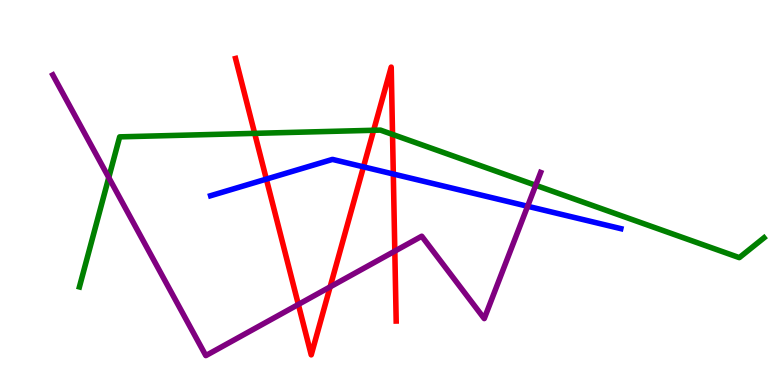[{'lines': ['blue', 'red'], 'intersections': [{'x': 3.44, 'y': 5.35}, {'x': 4.69, 'y': 5.67}, {'x': 5.07, 'y': 5.48}]}, {'lines': ['green', 'red'], 'intersections': [{'x': 3.29, 'y': 6.54}, {'x': 4.82, 'y': 6.62}, {'x': 5.06, 'y': 6.51}]}, {'lines': ['purple', 'red'], 'intersections': [{'x': 3.85, 'y': 2.09}, {'x': 4.26, 'y': 2.55}, {'x': 5.09, 'y': 3.48}]}, {'lines': ['blue', 'green'], 'intersections': []}, {'lines': ['blue', 'purple'], 'intersections': [{'x': 6.81, 'y': 4.64}]}, {'lines': ['green', 'purple'], 'intersections': [{'x': 1.4, 'y': 5.39}, {'x': 6.91, 'y': 5.19}]}]